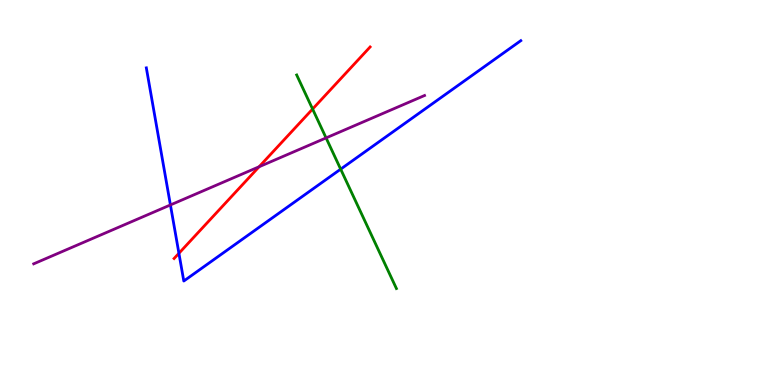[{'lines': ['blue', 'red'], 'intersections': [{'x': 2.31, 'y': 3.42}]}, {'lines': ['green', 'red'], 'intersections': [{'x': 4.03, 'y': 7.17}]}, {'lines': ['purple', 'red'], 'intersections': [{'x': 3.34, 'y': 5.67}]}, {'lines': ['blue', 'green'], 'intersections': [{'x': 4.4, 'y': 5.61}]}, {'lines': ['blue', 'purple'], 'intersections': [{'x': 2.2, 'y': 4.68}]}, {'lines': ['green', 'purple'], 'intersections': [{'x': 4.21, 'y': 6.42}]}]